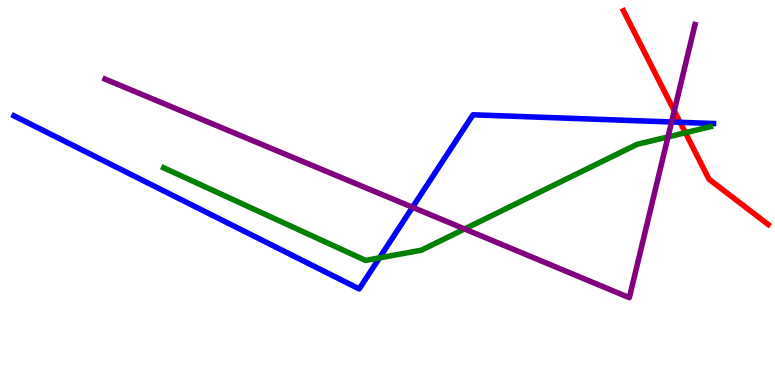[{'lines': ['blue', 'red'], 'intersections': [{'x': 8.78, 'y': 6.82}]}, {'lines': ['green', 'red'], 'intersections': [{'x': 8.84, 'y': 6.55}]}, {'lines': ['purple', 'red'], 'intersections': [{'x': 8.7, 'y': 7.12}]}, {'lines': ['blue', 'green'], 'intersections': [{'x': 4.9, 'y': 3.3}]}, {'lines': ['blue', 'purple'], 'intersections': [{'x': 5.32, 'y': 4.62}, {'x': 8.67, 'y': 6.83}]}, {'lines': ['green', 'purple'], 'intersections': [{'x': 5.99, 'y': 4.05}, {'x': 8.62, 'y': 6.44}]}]